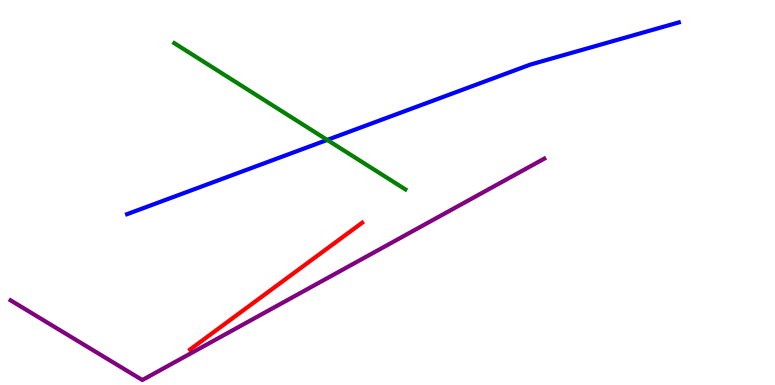[{'lines': ['blue', 'red'], 'intersections': []}, {'lines': ['green', 'red'], 'intersections': []}, {'lines': ['purple', 'red'], 'intersections': []}, {'lines': ['blue', 'green'], 'intersections': [{'x': 4.22, 'y': 6.37}]}, {'lines': ['blue', 'purple'], 'intersections': []}, {'lines': ['green', 'purple'], 'intersections': []}]